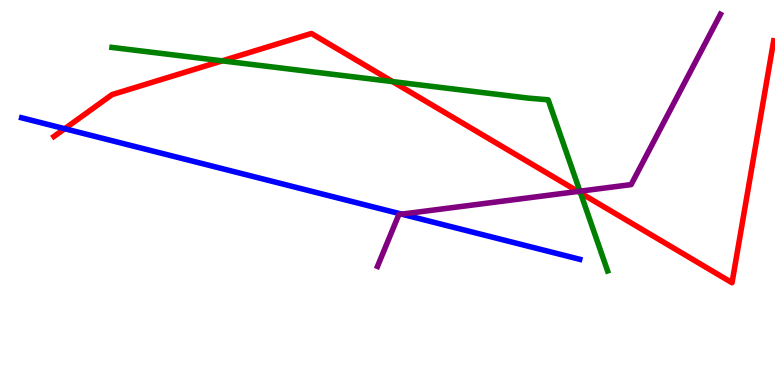[{'lines': ['blue', 'red'], 'intersections': [{'x': 0.835, 'y': 6.66}]}, {'lines': ['green', 'red'], 'intersections': [{'x': 2.87, 'y': 8.42}, {'x': 5.07, 'y': 7.88}, {'x': 7.49, 'y': 4.99}]}, {'lines': ['purple', 'red'], 'intersections': [{'x': 7.46, 'y': 5.03}]}, {'lines': ['blue', 'green'], 'intersections': []}, {'lines': ['blue', 'purple'], 'intersections': [{'x': 5.18, 'y': 4.44}]}, {'lines': ['green', 'purple'], 'intersections': [{'x': 7.48, 'y': 5.03}]}]